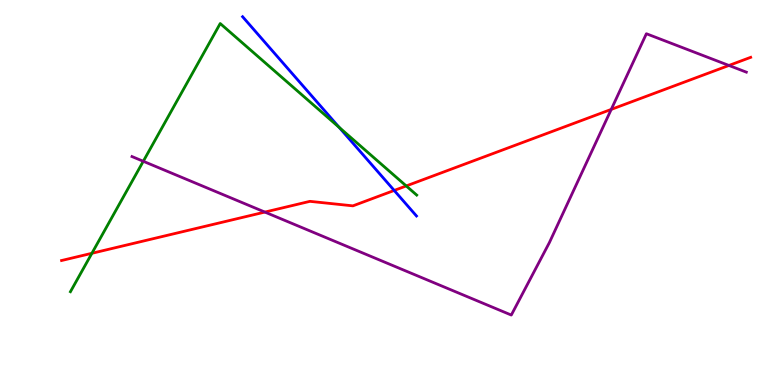[{'lines': ['blue', 'red'], 'intersections': [{'x': 5.09, 'y': 5.05}]}, {'lines': ['green', 'red'], 'intersections': [{'x': 1.19, 'y': 3.42}, {'x': 5.24, 'y': 5.17}]}, {'lines': ['purple', 'red'], 'intersections': [{'x': 3.42, 'y': 4.49}, {'x': 7.89, 'y': 7.16}, {'x': 9.41, 'y': 8.3}]}, {'lines': ['blue', 'green'], 'intersections': [{'x': 4.38, 'y': 6.69}]}, {'lines': ['blue', 'purple'], 'intersections': []}, {'lines': ['green', 'purple'], 'intersections': [{'x': 1.85, 'y': 5.81}]}]